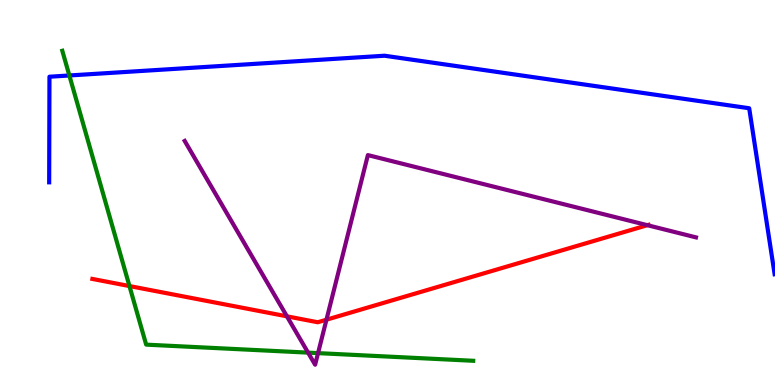[{'lines': ['blue', 'red'], 'intersections': []}, {'lines': ['green', 'red'], 'intersections': [{'x': 1.67, 'y': 2.57}]}, {'lines': ['purple', 'red'], 'intersections': [{'x': 3.7, 'y': 1.78}, {'x': 4.21, 'y': 1.7}, {'x': 8.35, 'y': 4.15}]}, {'lines': ['blue', 'green'], 'intersections': [{'x': 0.895, 'y': 8.04}]}, {'lines': ['blue', 'purple'], 'intersections': []}, {'lines': ['green', 'purple'], 'intersections': [{'x': 3.98, 'y': 0.841}, {'x': 4.1, 'y': 0.828}]}]